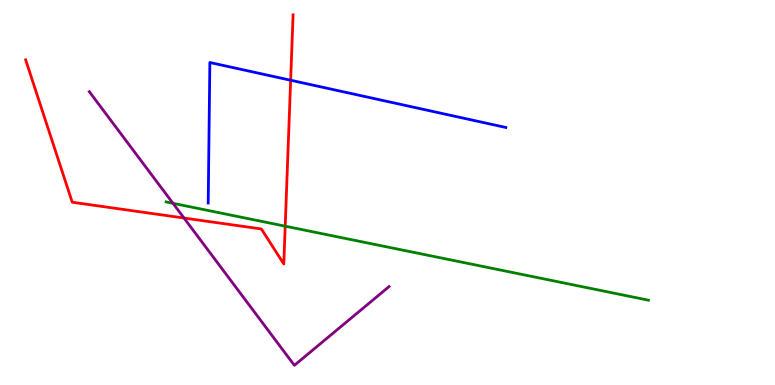[{'lines': ['blue', 'red'], 'intersections': [{'x': 3.75, 'y': 7.92}]}, {'lines': ['green', 'red'], 'intersections': [{'x': 3.68, 'y': 4.13}]}, {'lines': ['purple', 'red'], 'intersections': [{'x': 2.37, 'y': 4.34}]}, {'lines': ['blue', 'green'], 'intersections': []}, {'lines': ['blue', 'purple'], 'intersections': []}, {'lines': ['green', 'purple'], 'intersections': [{'x': 2.23, 'y': 4.72}]}]